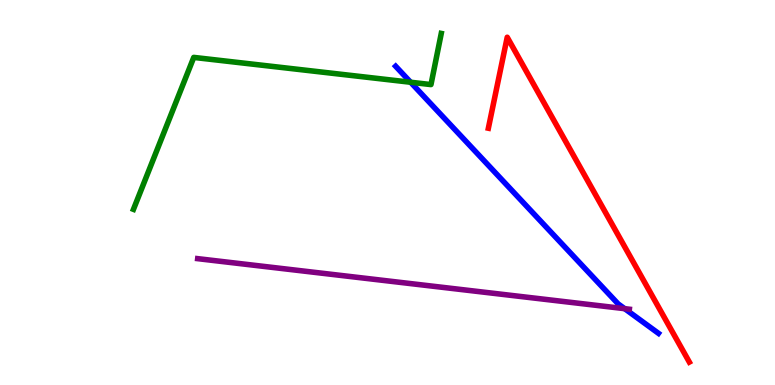[{'lines': ['blue', 'red'], 'intersections': []}, {'lines': ['green', 'red'], 'intersections': []}, {'lines': ['purple', 'red'], 'intersections': []}, {'lines': ['blue', 'green'], 'intersections': [{'x': 5.3, 'y': 7.86}]}, {'lines': ['blue', 'purple'], 'intersections': [{'x': 8.06, 'y': 1.98}]}, {'lines': ['green', 'purple'], 'intersections': []}]